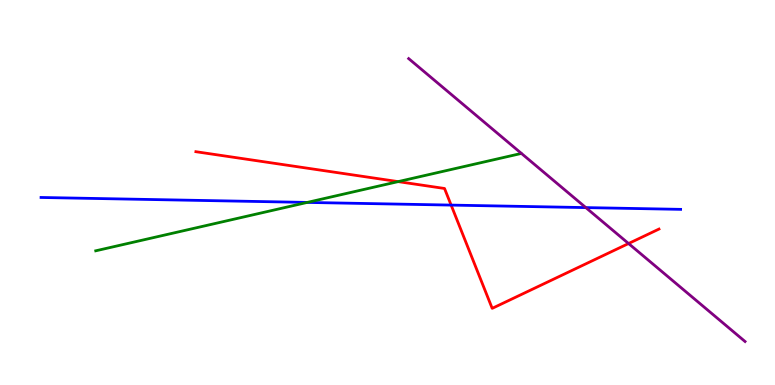[{'lines': ['blue', 'red'], 'intersections': [{'x': 5.82, 'y': 4.67}]}, {'lines': ['green', 'red'], 'intersections': [{'x': 5.14, 'y': 5.28}]}, {'lines': ['purple', 'red'], 'intersections': [{'x': 8.11, 'y': 3.67}]}, {'lines': ['blue', 'green'], 'intersections': [{'x': 3.96, 'y': 4.74}]}, {'lines': ['blue', 'purple'], 'intersections': [{'x': 7.56, 'y': 4.61}]}, {'lines': ['green', 'purple'], 'intersections': []}]